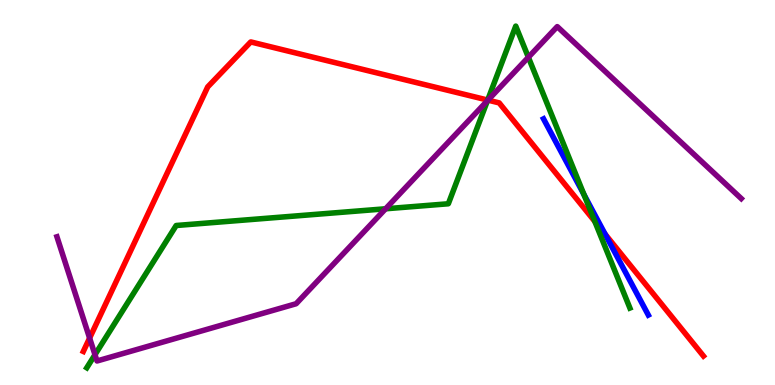[{'lines': ['blue', 'red'], 'intersections': [{'x': 7.81, 'y': 3.92}]}, {'lines': ['green', 'red'], 'intersections': [{'x': 6.29, 'y': 7.4}, {'x': 7.68, 'y': 4.25}]}, {'lines': ['purple', 'red'], 'intersections': [{'x': 1.16, 'y': 1.22}, {'x': 6.3, 'y': 7.4}]}, {'lines': ['blue', 'green'], 'intersections': [{'x': 7.53, 'y': 4.95}]}, {'lines': ['blue', 'purple'], 'intersections': []}, {'lines': ['green', 'purple'], 'intersections': [{'x': 1.23, 'y': 0.787}, {'x': 4.98, 'y': 4.58}, {'x': 6.29, 'y': 7.38}, {'x': 6.82, 'y': 8.51}]}]